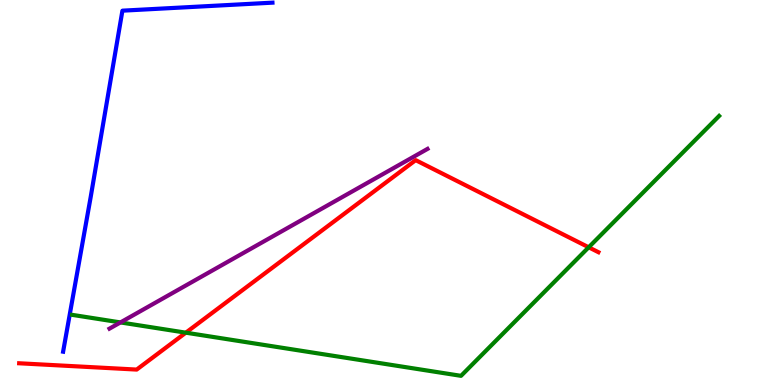[{'lines': ['blue', 'red'], 'intersections': []}, {'lines': ['green', 'red'], 'intersections': [{'x': 2.4, 'y': 1.36}, {'x': 7.6, 'y': 3.58}]}, {'lines': ['purple', 'red'], 'intersections': []}, {'lines': ['blue', 'green'], 'intersections': []}, {'lines': ['blue', 'purple'], 'intersections': []}, {'lines': ['green', 'purple'], 'intersections': [{'x': 1.55, 'y': 1.63}]}]